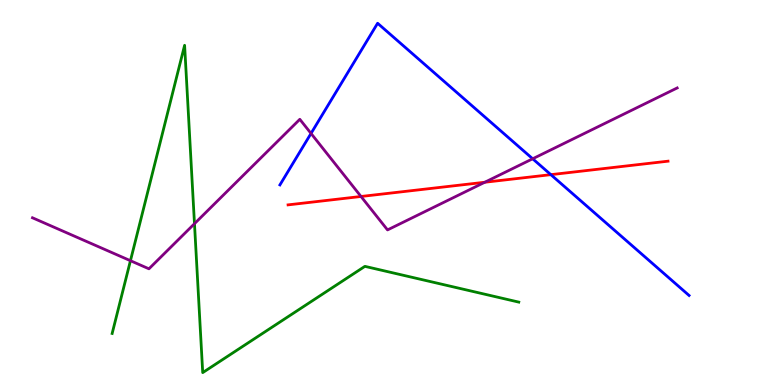[{'lines': ['blue', 'red'], 'intersections': [{'x': 7.11, 'y': 5.46}]}, {'lines': ['green', 'red'], 'intersections': []}, {'lines': ['purple', 'red'], 'intersections': [{'x': 4.66, 'y': 4.9}, {'x': 6.26, 'y': 5.27}]}, {'lines': ['blue', 'green'], 'intersections': []}, {'lines': ['blue', 'purple'], 'intersections': [{'x': 4.01, 'y': 6.53}, {'x': 6.87, 'y': 5.88}]}, {'lines': ['green', 'purple'], 'intersections': [{'x': 1.68, 'y': 3.23}, {'x': 2.51, 'y': 4.19}]}]